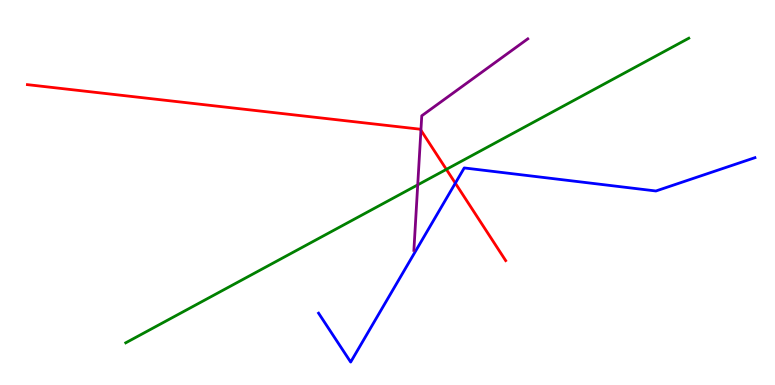[{'lines': ['blue', 'red'], 'intersections': [{'x': 5.88, 'y': 5.24}]}, {'lines': ['green', 'red'], 'intersections': [{'x': 5.76, 'y': 5.6}]}, {'lines': ['purple', 'red'], 'intersections': [{'x': 5.43, 'y': 6.62}]}, {'lines': ['blue', 'green'], 'intersections': []}, {'lines': ['blue', 'purple'], 'intersections': []}, {'lines': ['green', 'purple'], 'intersections': [{'x': 5.39, 'y': 5.2}]}]